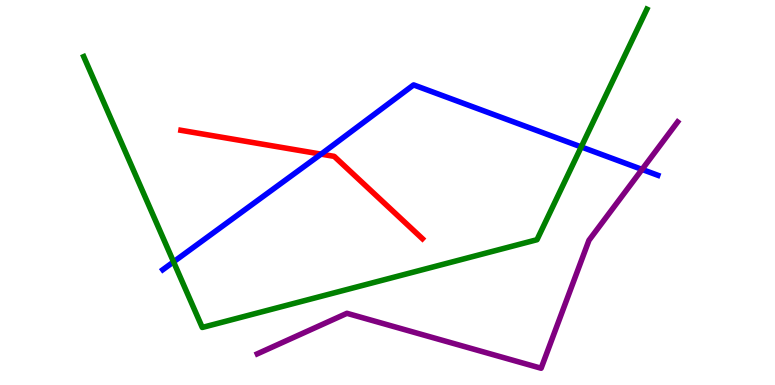[{'lines': ['blue', 'red'], 'intersections': [{'x': 4.14, 'y': 6.0}]}, {'lines': ['green', 'red'], 'intersections': []}, {'lines': ['purple', 'red'], 'intersections': []}, {'lines': ['blue', 'green'], 'intersections': [{'x': 2.24, 'y': 3.2}, {'x': 7.5, 'y': 6.18}]}, {'lines': ['blue', 'purple'], 'intersections': [{'x': 8.28, 'y': 5.6}]}, {'lines': ['green', 'purple'], 'intersections': []}]